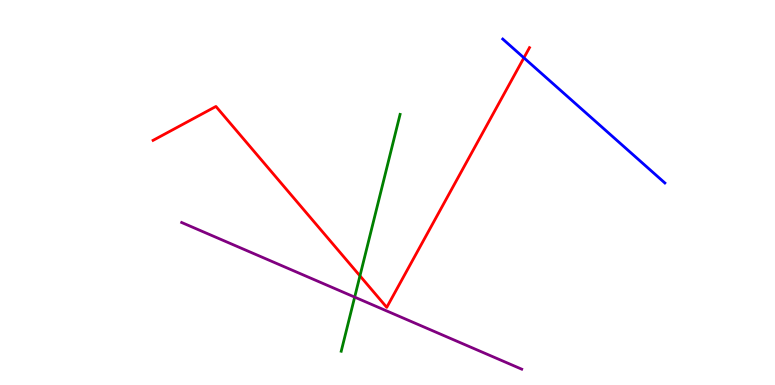[{'lines': ['blue', 'red'], 'intersections': [{'x': 6.76, 'y': 8.5}]}, {'lines': ['green', 'red'], 'intersections': [{'x': 4.64, 'y': 2.83}]}, {'lines': ['purple', 'red'], 'intersections': []}, {'lines': ['blue', 'green'], 'intersections': []}, {'lines': ['blue', 'purple'], 'intersections': []}, {'lines': ['green', 'purple'], 'intersections': [{'x': 4.58, 'y': 2.28}]}]